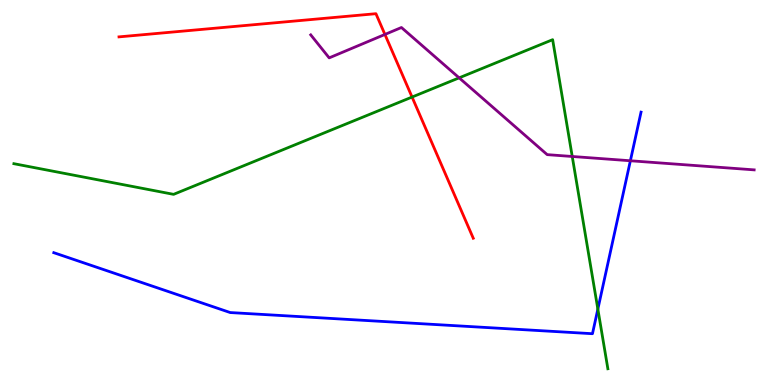[{'lines': ['blue', 'red'], 'intersections': []}, {'lines': ['green', 'red'], 'intersections': [{'x': 5.32, 'y': 7.48}]}, {'lines': ['purple', 'red'], 'intersections': [{'x': 4.97, 'y': 9.11}]}, {'lines': ['blue', 'green'], 'intersections': [{'x': 7.71, 'y': 1.97}]}, {'lines': ['blue', 'purple'], 'intersections': [{'x': 8.13, 'y': 5.82}]}, {'lines': ['green', 'purple'], 'intersections': [{'x': 5.92, 'y': 7.98}, {'x': 7.38, 'y': 5.94}]}]